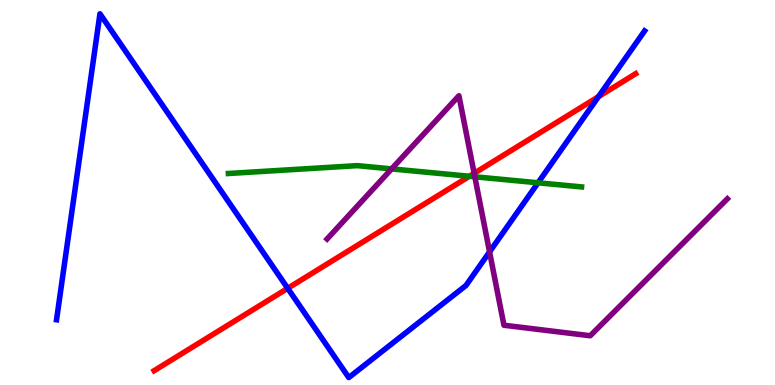[{'lines': ['blue', 'red'], 'intersections': [{'x': 3.71, 'y': 2.51}, {'x': 7.72, 'y': 7.49}]}, {'lines': ['green', 'red'], 'intersections': [{'x': 6.06, 'y': 5.42}]}, {'lines': ['purple', 'red'], 'intersections': [{'x': 6.12, 'y': 5.5}]}, {'lines': ['blue', 'green'], 'intersections': [{'x': 6.94, 'y': 5.25}]}, {'lines': ['blue', 'purple'], 'intersections': [{'x': 6.32, 'y': 3.46}]}, {'lines': ['green', 'purple'], 'intersections': [{'x': 5.05, 'y': 5.61}, {'x': 6.13, 'y': 5.41}]}]